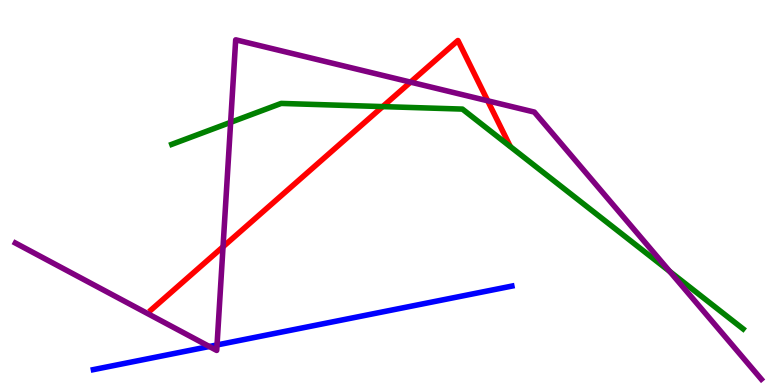[{'lines': ['blue', 'red'], 'intersections': []}, {'lines': ['green', 'red'], 'intersections': [{'x': 4.94, 'y': 7.23}]}, {'lines': ['purple', 'red'], 'intersections': [{'x': 2.88, 'y': 3.59}, {'x': 5.3, 'y': 7.87}, {'x': 6.29, 'y': 7.38}]}, {'lines': ['blue', 'green'], 'intersections': []}, {'lines': ['blue', 'purple'], 'intersections': [{'x': 2.7, 'y': 1.0}, {'x': 2.8, 'y': 1.04}]}, {'lines': ['green', 'purple'], 'intersections': [{'x': 2.98, 'y': 6.82}, {'x': 8.64, 'y': 2.95}]}]